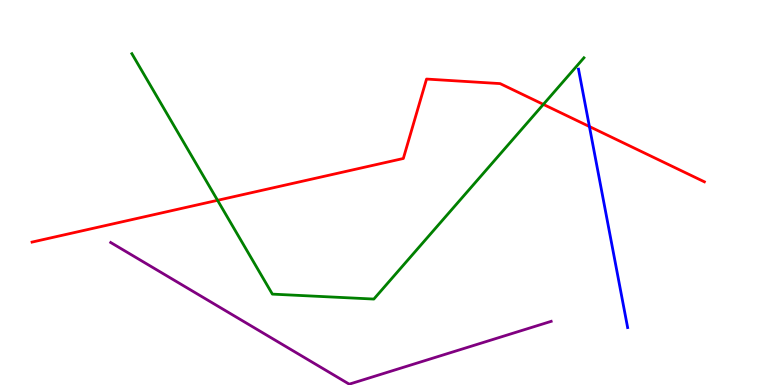[{'lines': ['blue', 'red'], 'intersections': [{'x': 7.61, 'y': 6.71}]}, {'lines': ['green', 'red'], 'intersections': [{'x': 2.81, 'y': 4.8}, {'x': 7.01, 'y': 7.29}]}, {'lines': ['purple', 'red'], 'intersections': []}, {'lines': ['blue', 'green'], 'intersections': []}, {'lines': ['blue', 'purple'], 'intersections': []}, {'lines': ['green', 'purple'], 'intersections': []}]